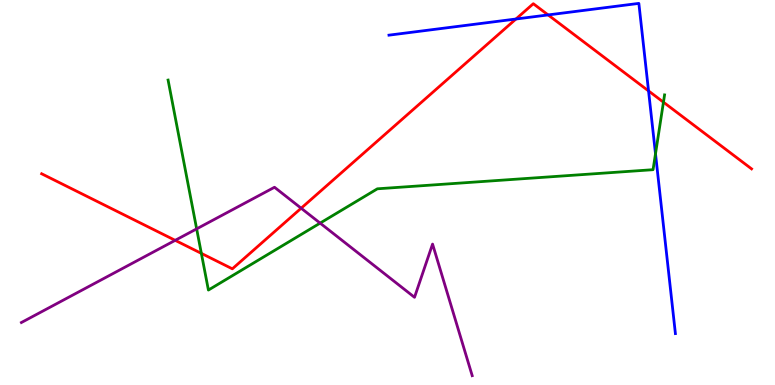[{'lines': ['blue', 'red'], 'intersections': [{'x': 6.66, 'y': 9.51}, {'x': 7.07, 'y': 9.61}, {'x': 8.37, 'y': 7.64}]}, {'lines': ['green', 'red'], 'intersections': [{'x': 2.6, 'y': 3.42}, {'x': 8.56, 'y': 7.35}]}, {'lines': ['purple', 'red'], 'intersections': [{'x': 2.26, 'y': 3.76}, {'x': 3.89, 'y': 4.59}]}, {'lines': ['blue', 'green'], 'intersections': [{'x': 8.46, 'y': 6.01}]}, {'lines': ['blue', 'purple'], 'intersections': []}, {'lines': ['green', 'purple'], 'intersections': [{'x': 2.54, 'y': 4.06}, {'x': 4.13, 'y': 4.2}]}]